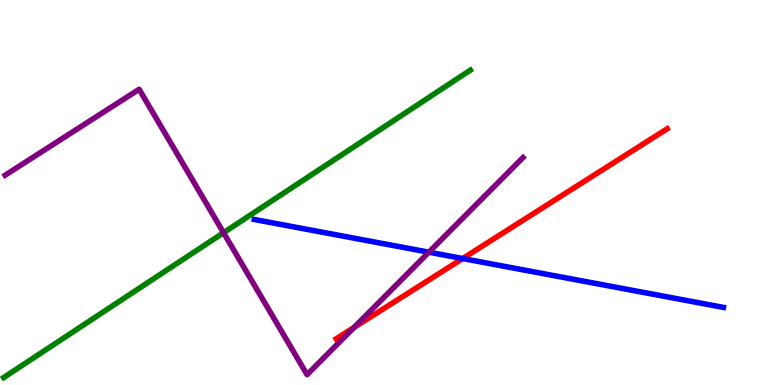[{'lines': ['blue', 'red'], 'intersections': [{'x': 5.97, 'y': 3.28}]}, {'lines': ['green', 'red'], 'intersections': []}, {'lines': ['purple', 'red'], 'intersections': [{'x': 4.57, 'y': 1.49}]}, {'lines': ['blue', 'green'], 'intersections': []}, {'lines': ['blue', 'purple'], 'intersections': [{'x': 5.53, 'y': 3.45}]}, {'lines': ['green', 'purple'], 'intersections': [{'x': 2.88, 'y': 3.96}]}]